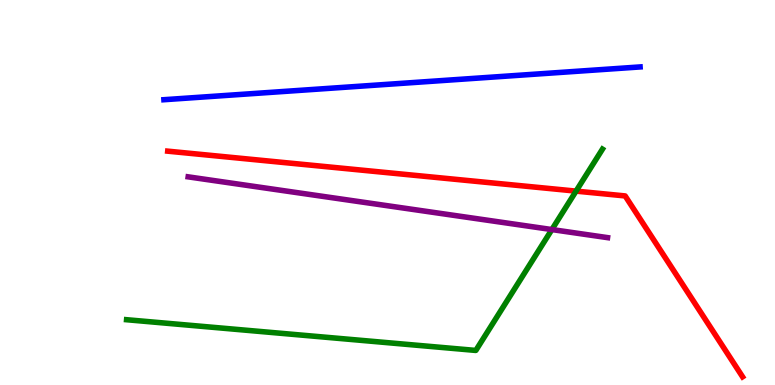[{'lines': ['blue', 'red'], 'intersections': []}, {'lines': ['green', 'red'], 'intersections': [{'x': 7.43, 'y': 5.04}]}, {'lines': ['purple', 'red'], 'intersections': []}, {'lines': ['blue', 'green'], 'intersections': []}, {'lines': ['blue', 'purple'], 'intersections': []}, {'lines': ['green', 'purple'], 'intersections': [{'x': 7.12, 'y': 4.04}]}]